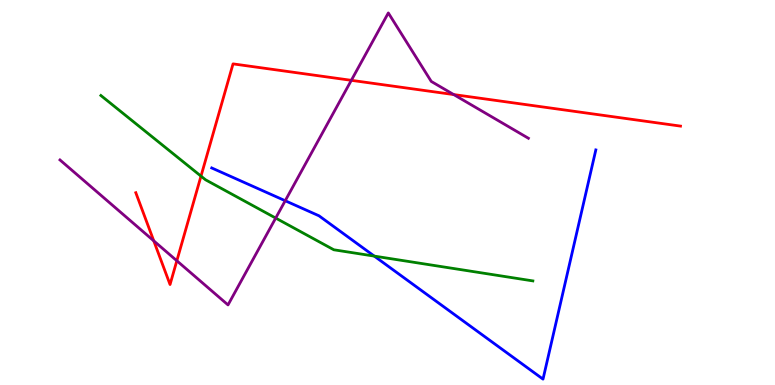[{'lines': ['blue', 'red'], 'intersections': []}, {'lines': ['green', 'red'], 'intersections': [{'x': 2.59, 'y': 5.43}]}, {'lines': ['purple', 'red'], 'intersections': [{'x': 1.98, 'y': 3.74}, {'x': 2.28, 'y': 3.23}, {'x': 4.53, 'y': 7.91}, {'x': 5.85, 'y': 7.54}]}, {'lines': ['blue', 'green'], 'intersections': [{'x': 4.83, 'y': 3.35}]}, {'lines': ['blue', 'purple'], 'intersections': [{'x': 3.68, 'y': 4.79}]}, {'lines': ['green', 'purple'], 'intersections': [{'x': 3.56, 'y': 4.34}]}]